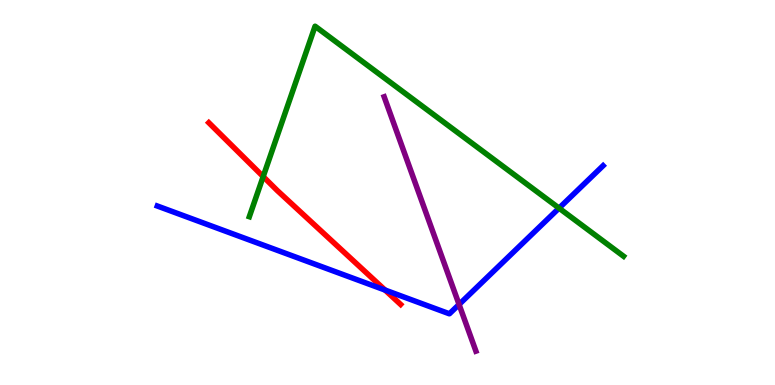[{'lines': ['blue', 'red'], 'intersections': [{'x': 4.97, 'y': 2.47}]}, {'lines': ['green', 'red'], 'intersections': [{'x': 3.4, 'y': 5.41}]}, {'lines': ['purple', 'red'], 'intersections': []}, {'lines': ['blue', 'green'], 'intersections': [{'x': 7.21, 'y': 4.59}]}, {'lines': ['blue', 'purple'], 'intersections': [{'x': 5.92, 'y': 2.09}]}, {'lines': ['green', 'purple'], 'intersections': []}]